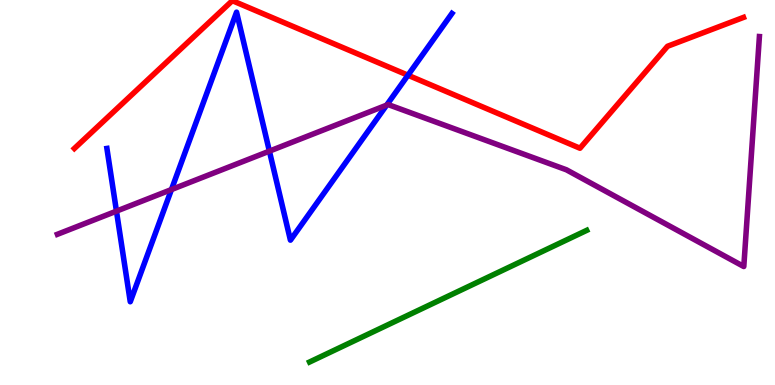[{'lines': ['blue', 'red'], 'intersections': [{'x': 5.26, 'y': 8.05}]}, {'lines': ['green', 'red'], 'intersections': []}, {'lines': ['purple', 'red'], 'intersections': []}, {'lines': ['blue', 'green'], 'intersections': []}, {'lines': ['blue', 'purple'], 'intersections': [{'x': 1.5, 'y': 4.52}, {'x': 2.21, 'y': 5.08}, {'x': 3.48, 'y': 6.07}, {'x': 4.99, 'y': 7.27}]}, {'lines': ['green', 'purple'], 'intersections': []}]